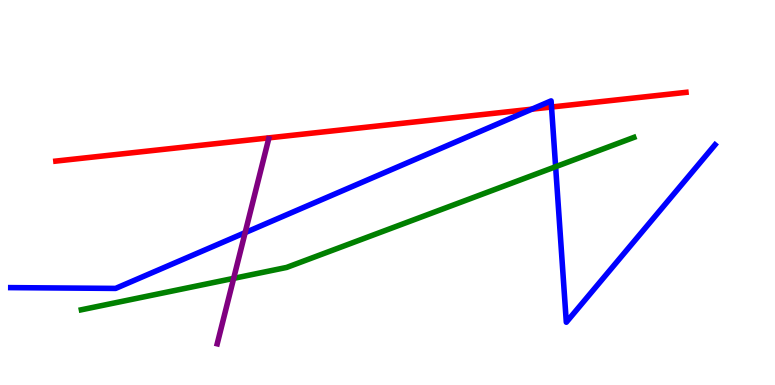[{'lines': ['blue', 'red'], 'intersections': [{'x': 6.86, 'y': 7.16}, {'x': 7.12, 'y': 7.22}]}, {'lines': ['green', 'red'], 'intersections': []}, {'lines': ['purple', 'red'], 'intersections': []}, {'lines': ['blue', 'green'], 'intersections': [{'x': 7.17, 'y': 5.67}]}, {'lines': ['blue', 'purple'], 'intersections': [{'x': 3.16, 'y': 3.96}]}, {'lines': ['green', 'purple'], 'intersections': [{'x': 3.01, 'y': 2.77}]}]